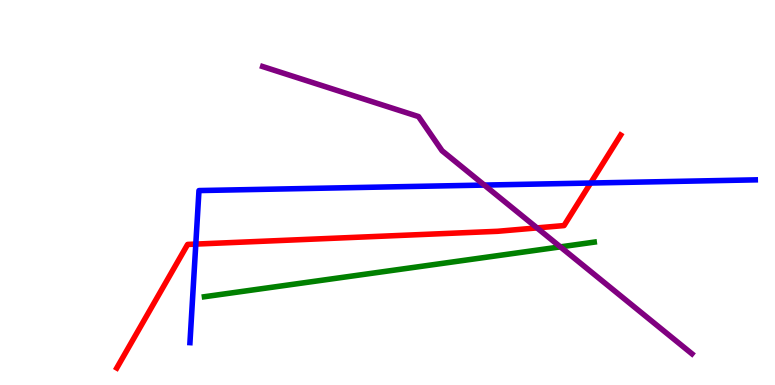[{'lines': ['blue', 'red'], 'intersections': [{'x': 2.53, 'y': 3.66}, {'x': 7.62, 'y': 5.25}]}, {'lines': ['green', 'red'], 'intersections': []}, {'lines': ['purple', 'red'], 'intersections': [{'x': 6.93, 'y': 4.08}]}, {'lines': ['blue', 'green'], 'intersections': []}, {'lines': ['blue', 'purple'], 'intersections': [{'x': 6.25, 'y': 5.19}]}, {'lines': ['green', 'purple'], 'intersections': [{'x': 7.23, 'y': 3.59}]}]